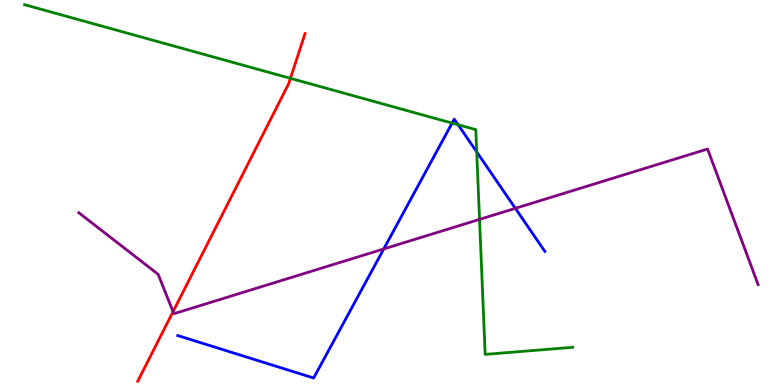[{'lines': ['blue', 'red'], 'intersections': []}, {'lines': ['green', 'red'], 'intersections': [{'x': 3.75, 'y': 7.97}]}, {'lines': ['purple', 'red'], 'intersections': [{'x': 2.23, 'y': 1.91}]}, {'lines': ['blue', 'green'], 'intersections': [{'x': 5.83, 'y': 6.8}, {'x': 5.91, 'y': 6.76}, {'x': 6.15, 'y': 6.05}]}, {'lines': ['blue', 'purple'], 'intersections': [{'x': 4.95, 'y': 3.53}, {'x': 6.65, 'y': 4.59}]}, {'lines': ['green', 'purple'], 'intersections': [{'x': 6.19, 'y': 4.3}]}]